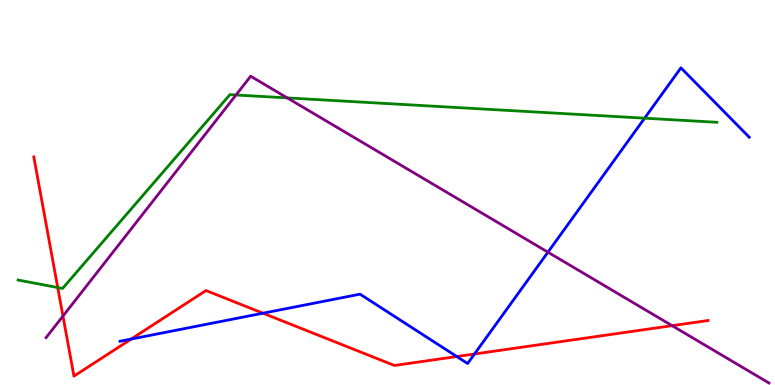[{'lines': ['blue', 'red'], 'intersections': [{'x': 1.69, 'y': 1.19}, {'x': 3.39, 'y': 1.86}, {'x': 5.89, 'y': 0.739}, {'x': 6.12, 'y': 0.805}]}, {'lines': ['green', 'red'], 'intersections': [{'x': 0.745, 'y': 2.53}]}, {'lines': ['purple', 'red'], 'intersections': [{'x': 0.812, 'y': 1.79}, {'x': 8.67, 'y': 1.54}]}, {'lines': ['blue', 'green'], 'intersections': [{'x': 8.32, 'y': 6.93}]}, {'lines': ['blue', 'purple'], 'intersections': [{'x': 7.07, 'y': 3.45}]}, {'lines': ['green', 'purple'], 'intersections': [{'x': 3.05, 'y': 7.53}, {'x': 3.71, 'y': 7.46}]}]